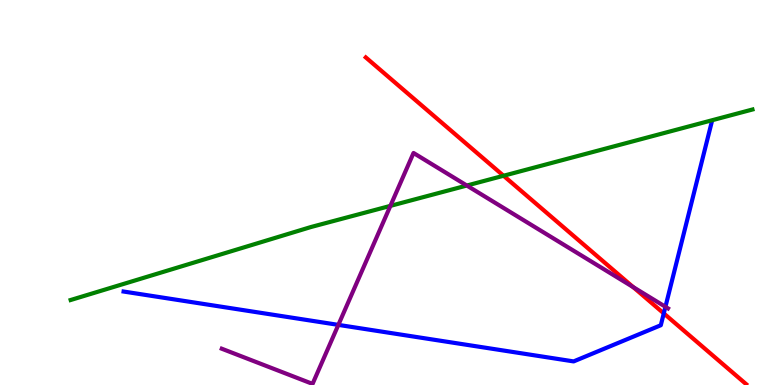[{'lines': ['blue', 'red'], 'intersections': [{'x': 8.56, 'y': 1.86}]}, {'lines': ['green', 'red'], 'intersections': [{'x': 6.5, 'y': 5.43}]}, {'lines': ['purple', 'red'], 'intersections': [{'x': 8.17, 'y': 2.54}]}, {'lines': ['blue', 'green'], 'intersections': []}, {'lines': ['blue', 'purple'], 'intersections': [{'x': 4.37, 'y': 1.56}, {'x': 8.59, 'y': 2.03}]}, {'lines': ['green', 'purple'], 'intersections': [{'x': 5.04, 'y': 4.65}, {'x': 6.02, 'y': 5.18}]}]